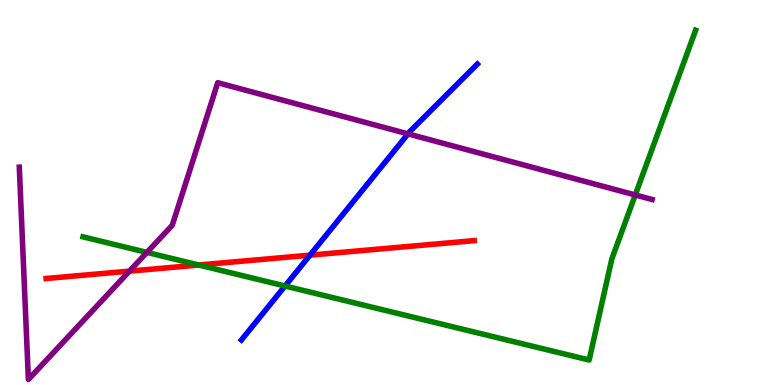[{'lines': ['blue', 'red'], 'intersections': [{'x': 4.0, 'y': 3.37}]}, {'lines': ['green', 'red'], 'intersections': [{'x': 2.56, 'y': 3.12}]}, {'lines': ['purple', 'red'], 'intersections': [{'x': 1.67, 'y': 2.96}]}, {'lines': ['blue', 'green'], 'intersections': [{'x': 3.68, 'y': 2.57}]}, {'lines': ['blue', 'purple'], 'intersections': [{'x': 5.26, 'y': 6.52}]}, {'lines': ['green', 'purple'], 'intersections': [{'x': 1.9, 'y': 3.44}, {'x': 8.2, 'y': 4.94}]}]